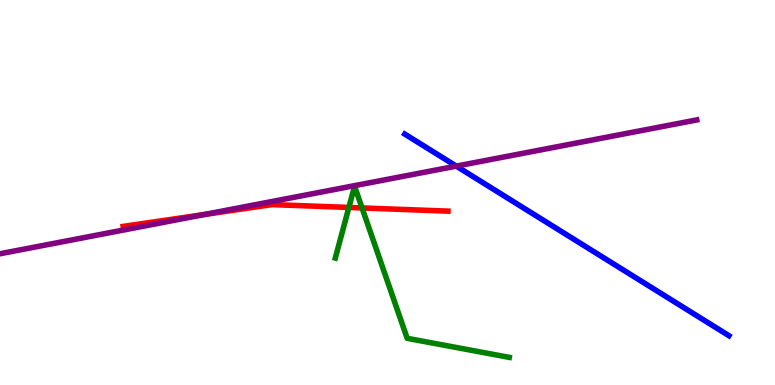[{'lines': ['blue', 'red'], 'intersections': []}, {'lines': ['green', 'red'], 'intersections': [{'x': 4.5, 'y': 4.61}, {'x': 4.67, 'y': 4.6}]}, {'lines': ['purple', 'red'], 'intersections': [{'x': 2.64, 'y': 4.43}]}, {'lines': ['blue', 'green'], 'intersections': []}, {'lines': ['blue', 'purple'], 'intersections': [{'x': 5.89, 'y': 5.69}]}, {'lines': ['green', 'purple'], 'intersections': []}]